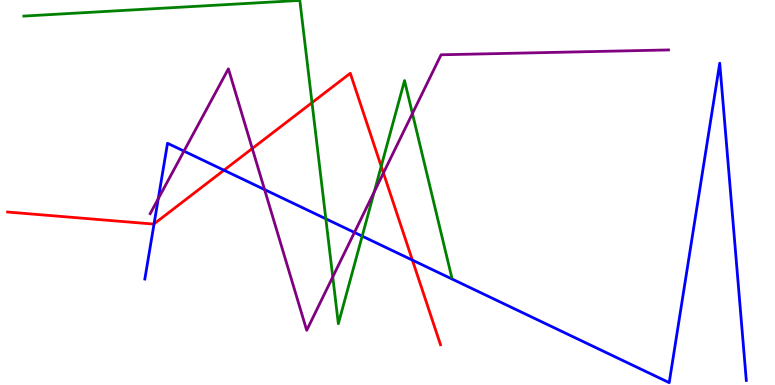[{'lines': ['blue', 'red'], 'intersections': [{'x': 1.99, 'y': 4.19}, {'x': 2.89, 'y': 5.58}, {'x': 5.32, 'y': 3.24}]}, {'lines': ['green', 'red'], 'intersections': [{'x': 4.03, 'y': 7.33}, {'x': 4.92, 'y': 5.68}]}, {'lines': ['purple', 'red'], 'intersections': [{'x': 3.26, 'y': 6.14}, {'x': 4.95, 'y': 5.51}]}, {'lines': ['blue', 'green'], 'intersections': [{'x': 4.2, 'y': 4.32}, {'x': 4.67, 'y': 3.87}]}, {'lines': ['blue', 'purple'], 'intersections': [{'x': 2.04, 'y': 4.84}, {'x': 2.37, 'y': 6.07}, {'x': 3.41, 'y': 5.08}, {'x': 4.57, 'y': 3.96}]}, {'lines': ['green', 'purple'], 'intersections': [{'x': 4.29, 'y': 2.81}, {'x': 4.83, 'y': 5.02}, {'x': 5.32, 'y': 7.05}]}]